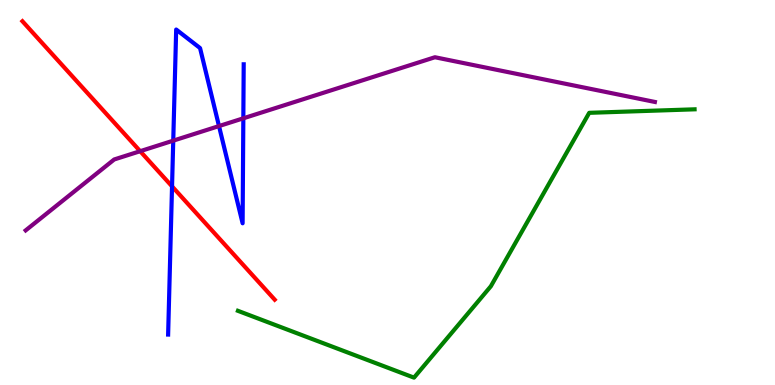[{'lines': ['blue', 'red'], 'intersections': [{'x': 2.22, 'y': 5.16}]}, {'lines': ['green', 'red'], 'intersections': []}, {'lines': ['purple', 'red'], 'intersections': [{'x': 1.81, 'y': 6.07}]}, {'lines': ['blue', 'green'], 'intersections': []}, {'lines': ['blue', 'purple'], 'intersections': [{'x': 2.24, 'y': 6.35}, {'x': 2.83, 'y': 6.73}, {'x': 3.14, 'y': 6.93}]}, {'lines': ['green', 'purple'], 'intersections': []}]